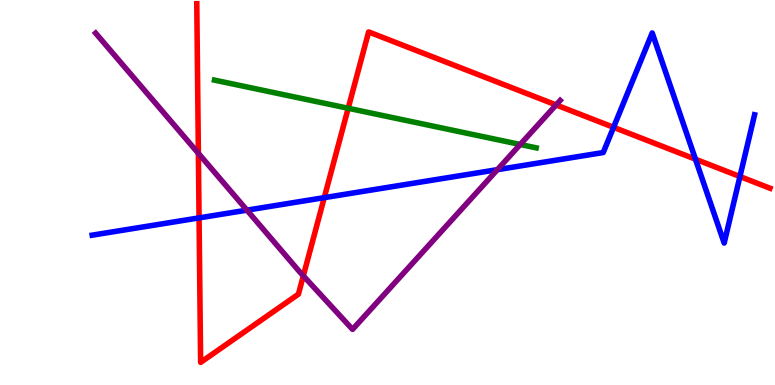[{'lines': ['blue', 'red'], 'intersections': [{'x': 2.57, 'y': 4.34}, {'x': 4.18, 'y': 4.87}, {'x': 7.92, 'y': 6.69}, {'x': 8.97, 'y': 5.86}, {'x': 9.55, 'y': 5.41}]}, {'lines': ['green', 'red'], 'intersections': [{'x': 4.49, 'y': 7.19}]}, {'lines': ['purple', 'red'], 'intersections': [{'x': 2.56, 'y': 6.02}, {'x': 3.91, 'y': 2.84}, {'x': 7.18, 'y': 7.27}]}, {'lines': ['blue', 'green'], 'intersections': []}, {'lines': ['blue', 'purple'], 'intersections': [{'x': 3.19, 'y': 4.54}, {'x': 6.42, 'y': 5.59}]}, {'lines': ['green', 'purple'], 'intersections': [{'x': 6.71, 'y': 6.25}]}]